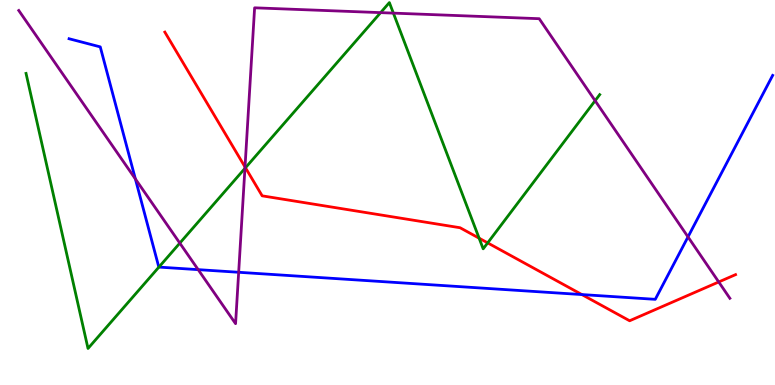[{'lines': ['blue', 'red'], 'intersections': [{'x': 7.51, 'y': 2.35}]}, {'lines': ['green', 'red'], 'intersections': [{'x': 3.17, 'y': 5.64}, {'x': 6.18, 'y': 3.81}, {'x': 6.29, 'y': 3.69}]}, {'lines': ['purple', 'red'], 'intersections': [{'x': 3.16, 'y': 5.66}, {'x': 9.27, 'y': 2.68}]}, {'lines': ['blue', 'green'], 'intersections': [{'x': 2.05, 'y': 3.06}]}, {'lines': ['blue', 'purple'], 'intersections': [{'x': 1.75, 'y': 5.35}, {'x': 2.56, 'y': 3.0}, {'x': 3.08, 'y': 2.93}, {'x': 8.88, 'y': 3.85}]}, {'lines': ['green', 'purple'], 'intersections': [{'x': 2.32, 'y': 3.69}, {'x': 3.16, 'y': 5.63}, {'x': 4.91, 'y': 9.67}, {'x': 5.08, 'y': 9.66}, {'x': 7.68, 'y': 7.38}]}]